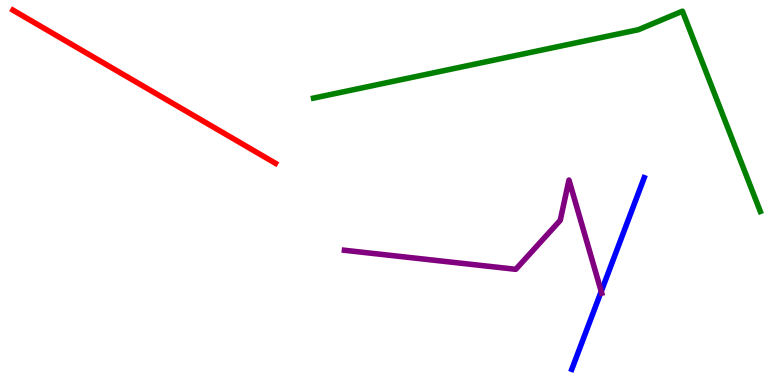[{'lines': ['blue', 'red'], 'intersections': []}, {'lines': ['green', 'red'], 'intersections': []}, {'lines': ['purple', 'red'], 'intersections': []}, {'lines': ['blue', 'green'], 'intersections': []}, {'lines': ['blue', 'purple'], 'intersections': [{'x': 7.76, 'y': 2.43}]}, {'lines': ['green', 'purple'], 'intersections': []}]